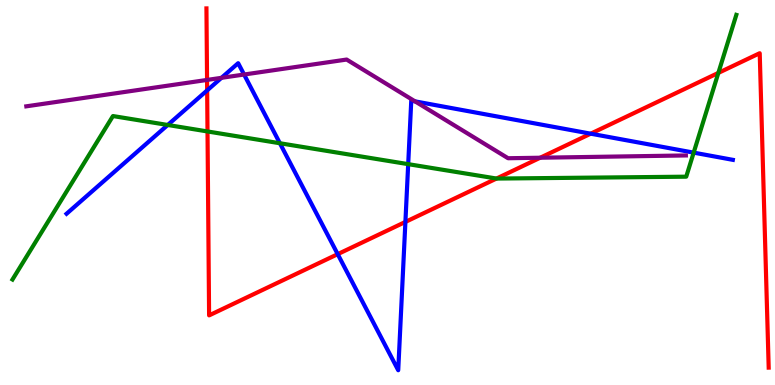[{'lines': ['blue', 'red'], 'intersections': [{'x': 2.67, 'y': 7.65}, {'x': 4.36, 'y': 3.4}, {'x': 5.23, 'y': 4.24}, {'x': 7.62, 'y': 6.53}]}, {'lines': ['green', 'red'], 'intersections': [{'x': 2.68, 'y': 6.59}, {'x': 6.41, 'y': 5.36}, {'x': 9.27, 'y': 8.11}]}, {'lines': ['purple', 'red'], 'intersections': [{'x': 2.67, 'y': 7.92}, {'x': 6.97, 'y': 5.9}]}, {'lines': ['blue', 'green'], 'intersections': [{'x': 2.16, 'y': 6.75}, {'x': 3.61, 'y': 6.28}, {'x': 5.27, 'y': 5.74}, {'x': 8.95, 'y': 6.04}]}, {'lines': ['blue', 'purple'], 'intersections': [{'x': 2.86, 'y': 7.98}, {'x': 3.15, 'y': 8.06}, {'x': 5.36, 'y': 7.37}]}, {'lines': ['green', 'purple'], 'intersections': []}]